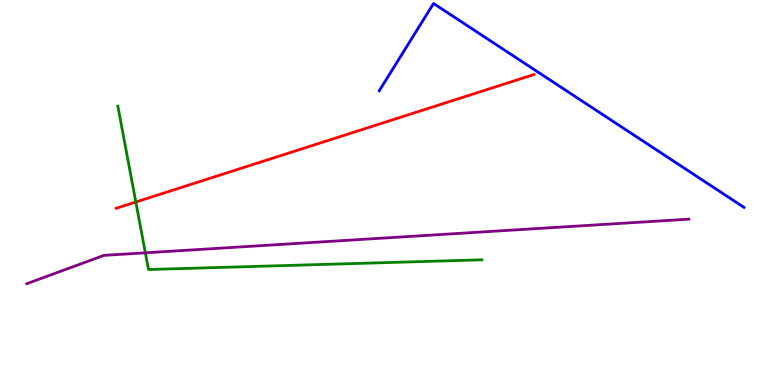[{'lines': ['blue', 'red'], 'intersections': []}, {'lines': ['green', 'red'], 'intersections': [{'x': 1.75, 'y': 4.75}]}, {'lines': ['purple', 'red'], 'intersections': []}, {'lines': ['blue', 'green'], 'intersections': []}, {'lines': ['blue', 'purple'], 'intersections': []}, {'lines': ['green', 'purple'], 'intersections': [{'x': 1.88, 'y': 3.43}]}]